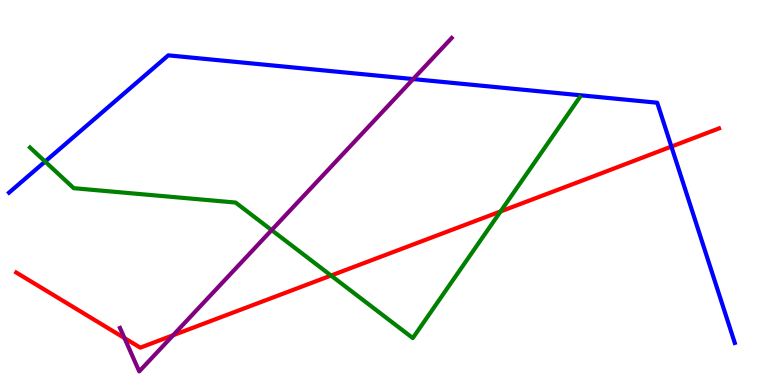[{'lines': ['blue', 'red'], 'intersections': [{'x': 8.66, 'y': 6.19}]}, {'lines': ['green', 'red'], 'intersections': [{'x': 4.27, 'y': 2.84}, {'x': 6.46, 'y': 4.51}]}, {'lines': ['purple', 'red'], 'intersections': [{'x': 1.61, 'y': 1.22}, {'x': 2.23, 'y': 1.29}]}, {'lines': ['blue', 'green'], 'intersections': [{'x': 0.582, 'y': 5.8}]}, {'lines': ['blue', 'purple'], 'intersections': [{'x': 5.33, 'y': 7.95}]}, {'lines': ['green', 'purple'], 'intersections': [{'x': 3.5, 'y': 4.02}]}]